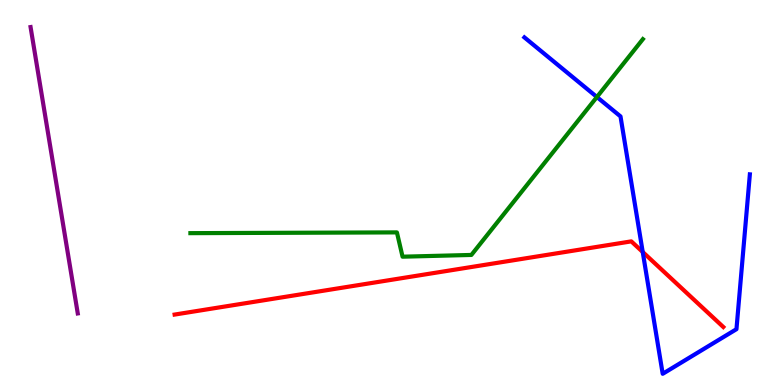[{'lines': ['blue', 'red'], 'intersections': [{'x': 8.29, 'y': 3.45}]}, {'lines': ['green', 'red'], 'intersections': []}, {'lines': ['purple', 'red'], 'intersections': []}, {'lines': ['blue', 'green'], 'intersections': [{'x': 7.7, 'y': 7.48}]}, {'lines': ['blue', 'purple'], 'intersections': []}, {'lines': ['green', 'purple'], 'intersections': []}]